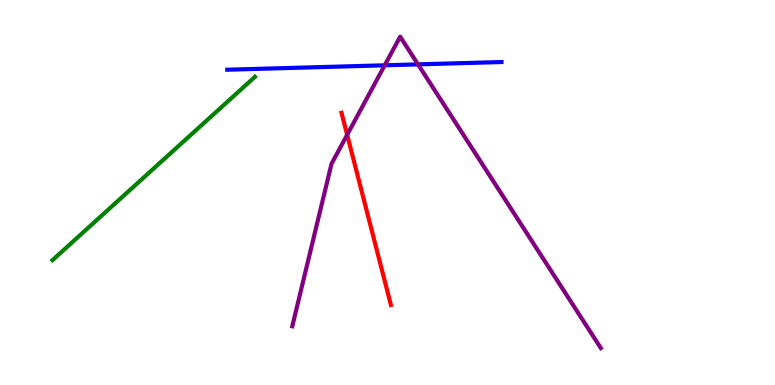[{'lines': ['blue', 'red'], 'intersections': []}, {'lines': ['green', 'red'], 'intersections': []}, {'lines': ['purple', 'red'], 'intersections': [{'x': 4.48, 'y': 6.5}]}, {'lines': ['blue', 'green'], 'intersections': []}, {'lines': ['blue', 'purple'], 'intersections': [{'x': 4.96, 'y': 8.3}, {'x': 5.39, 'y': 8.33}]}, {'lines': ['green', 'purple'], 'intersections': []}]